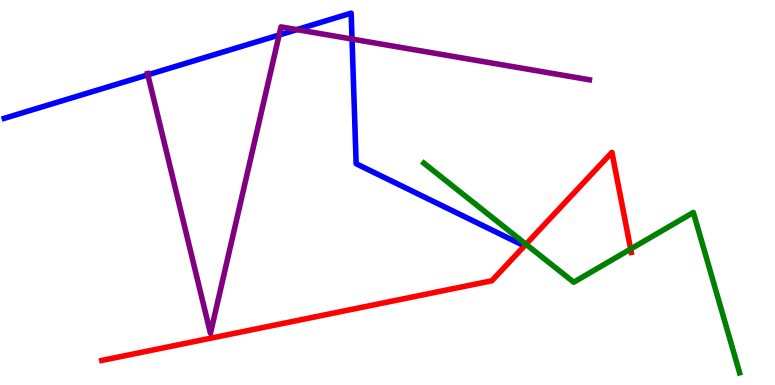[{'lines': ['blue', 'red'], 'intersections': []}, {'lines': ['green', 'red'], 'intersections': [{'x': 6.79, 'y': 3.66}, {'x': 8.14, 'y': 3.53}]}, {'lines': ['purple', 'red'], 'intersections': []}, {'lines': ['blue', 'green'], 'intersections': []}, {'lines': ['blue', 'purple'], 'intersections': [{'x': 1.91, 'y': 8.06}, {'x': 3.6, 'y': 9.09}, {'x': 3.83, 'y': 9.23}, {'x': 4.54, 'y': 8.99}]}, {'lines': ['green', 'purple'], 'intersections': []}]